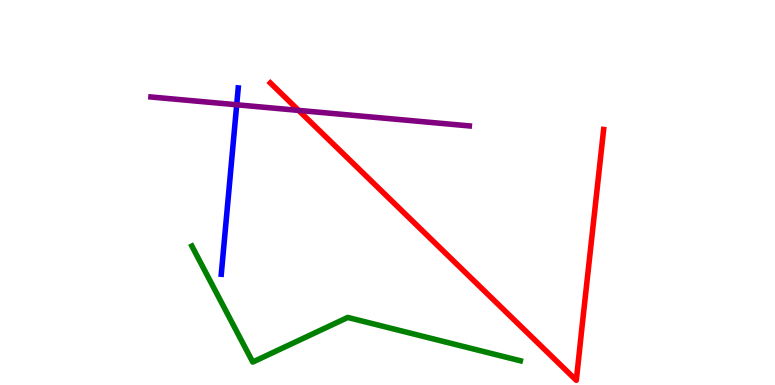[{'lines': ['blue', 'red'], 'intersections': []}, {'lines': ['green', 'red'], 'intersections': []}, {'lines': ['purple', 'red'], 'intersections': [{'x': 3.85, 'y': 7.13}]}, {'lines': ['blue', 'green'], 'intersections': []}, {'lines': ['blue', 'purple'], 'intersections': [{'x': 3.05, 'y': 7.28}]}, {'lines': ['green', 'purple'], 'intersections': []}]